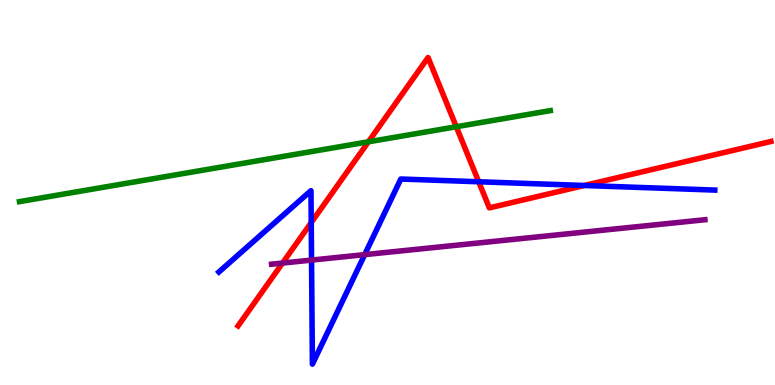[{'lines': ['blue', 'red'], 'intersections': [{'x': 4.02, 'y': 4.22}, {'x': 6.18, 'y': 5.28}, {'x': 7.54, 'y': 5.18}]}, {'lines': ['green', 'red'], 'intersections': [{'x': 4.75, 'y': 6.32}, {'x': 5.89, 'y': 6.71}]}, {'lines': ['purple', 'red'], 'intersections': [{'x': 3.65, 'y': 3.17}]}, {'lines': ['blue', 'green'], 'intersections': []}, {'lines': ['blue', 'purple'], 'intersections': [{'x': 4.02, 'y': 3.24}, {'x': 4.71, 'y': 3.39}]}, {'lines': ['green', 'purple'], 'intersections': []}]